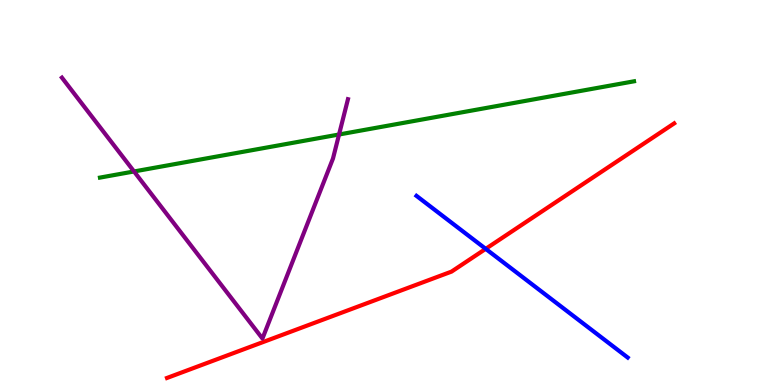[{'lines': ['blue', 'red'], 'intersections': [{'x': 6.27, 'y': 3.54}]}, {'lines': ['green', 'red'], 'intersections': []}, {'lines': ['purple', 'red'], 'intersections': []}, {'lines': ['blue', 'green'], 'intersections': []}, {'lines': ['blue', 'purple'], 'intersections': []}, {'lines': ['green', 'purple'], 'intersections': [{'x': 1.73, 'y': 5.55}, {'x': 4.37, 'y': 6.51}]}]